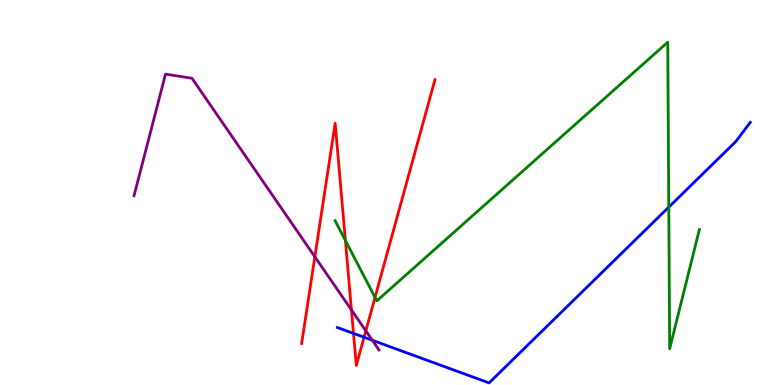[{'lines': ['blue', 'red'], 'intersections': [{'x': 4.56, 'y': 1.34}, {'x': 4.7, 'y': 1.24}]}, {'lines': ['green', 'red'], 'intersections': [{'x': 4.46, 'y': 3.75}, {'x': 4.84, 'y': 2.28}]}, {'lines': ['purple', 'red'], 'intersections': [{'x': 4.06, 'y': 3.33}, {'x': 4.53, 'y': 1.95}, {'x': 4.72, 'y': 1.41}]}, {'lines': ['blue', 'green'], 'intersections': [{'x': 8.63, 'y': 4.62}]}, {'lines': ['blue', 'purple'], 'intersections': [{'x': 4.8, 'y': 1.16}]}, {'lines': ['green', 'purple'], 'intersections': []}]